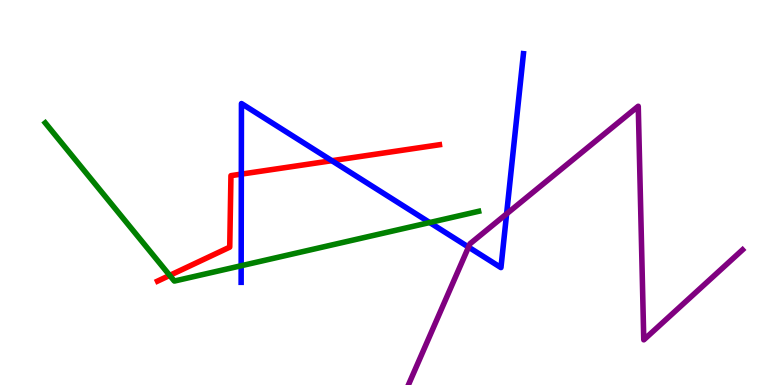[{'lines': ['blue', 'red'], 'intersections': [{'x': 3.11, 'y': 5.48}, {'x': 4.28, 'y': 5.83}]}, {'lines': ['green', 'red'], 'intersections': [{'x': 2.19, 'y': 2.85}]}, {'lines': ['purple', 'red'], 'intersections': []}, {'lines': ['blue', 'green'], 'intersections': [{'x': 3.11, 'y': 3.1}, {'x': 5.54, 'y': 4.22}]}, {'lines': ['blue', 'purple'], 'intersections': [{'x': 6.05, 'y': 3.58}, {'x': 6.54, 'y': 4.45}]}, {'lines': ['green', 'purple'], 'intersections': []}]